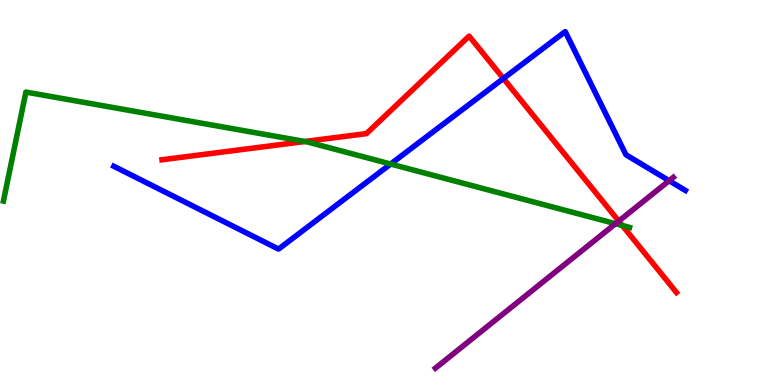[{'lines': ['blue', 'red'], 'intersections': [{'x': 6.5, 'y': 7.96}]}, {'lines': ['green', 'red'], 'intersections': [{'x': 3.93, 'y': 6.32}, {'x': 8.03, 'y': 4.14}]}, {'lines': ['purple', 'red'], 'intersections': [{'x': 7.98, 'y': 4.26}]}, {'lines': ['blue', 'green'], 'intersections': [{'x': 5.04, 'y': 5.74}]}, {'lines': ['blue', 'purple'], 'intersections': [{'x': 8.63, 'y': 5.31}]}, {'lines': ['green', 'purple'], 'intersections': [{'x': 7.94, 'y': 4.19}]}]